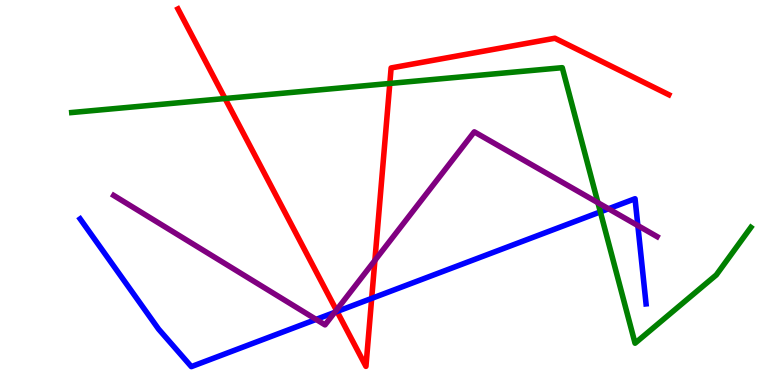[{'lines': ['blue', 'red'], 'intersections': [{'x': 4.35, 'y': 1.91}, {'x': 4.8, 'y': 2.25}]}, {'lines': ['green', 'red'], 'intersections': [{'x': 2.9, 'y': 7.44}, {'x': 5.03, 'y': 7.83}]}, {'lines': ['purple', 'red'], 'intersections': [{'x': 4.34, 'y': 1.94}, {'x': 4.84, 'y': 3.24}]}, {'lines': ['blue', 'green'], 'intersections': [{'x': 7.75, 'y': 4.5}]}, {'lines': ['blue', 'purple'], 'intersections': [{'x': 4.08, 'y': 1.7}, {'x': 4.32, 'y': 1.89}, {'x': 7.85, 'y': 4.58}, {'x': 8.23, 'y': 4.14}]}, {'lines': ['green', 'purple'], 'intersections': [{'x': 7.72, 'y': 4.74}]}]